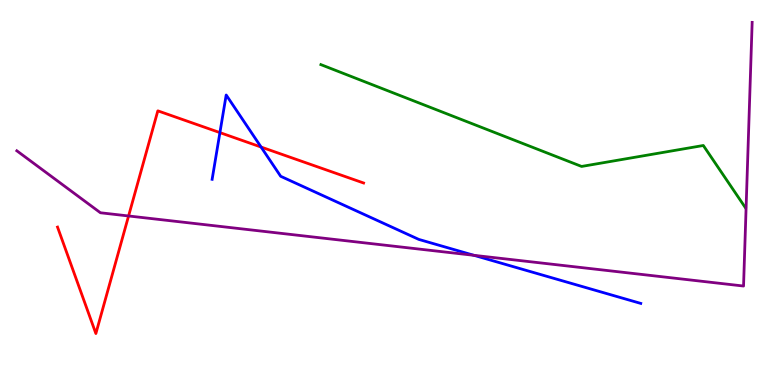[{'lines': ['blue', 'red'], 'intersections': [{'x': 2.84, 'y': 6.56}, {'x': 3.37, 'y': 6.18}]}, {'lines': ['green', 'red'], 'intersections': []}, {'lines': ['purple', 'red'], 'intersections': [{'x': 1.66, 'y': 4.39}]}, {'lines': ['blue', 'green'], 'intersections': []}, {'lines': ['blue', 'purple'], 'intersections': [{'x': 6.12, 'y': 3.37}]}, {'lines': ['green', 'purple'], 'intersections': []}]